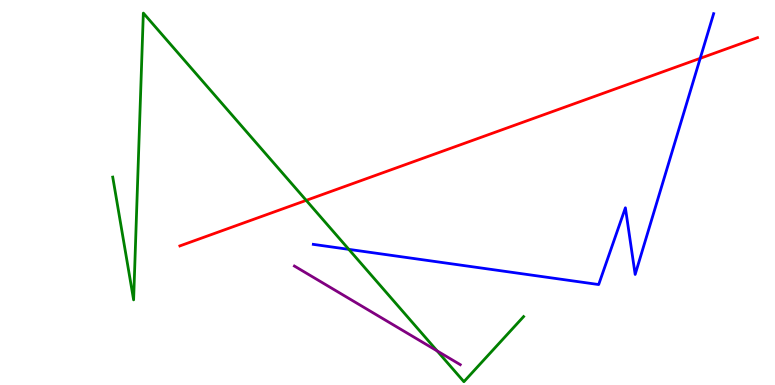[{'lines': ['blue', 'red'], 'intersections': [{'x': 9.03, 'y': 8.49}]}, {'lines': ['green', 'red'], 'intersections': [{'x': 3.95, 'y': 4.8}]}, {'lines': ['purple', 'red'], 'intersections': []}, {'lines': ['blue', 'green'], 'intersections': [{'x': 4.5, 'y': 3.52}]}, {'lines': ['blue', 'purple'], 'intersections': []}, {'lines': ['green', 'purple'], 'intersections': [{'x': 5.64, 'y': 0.886}]}]